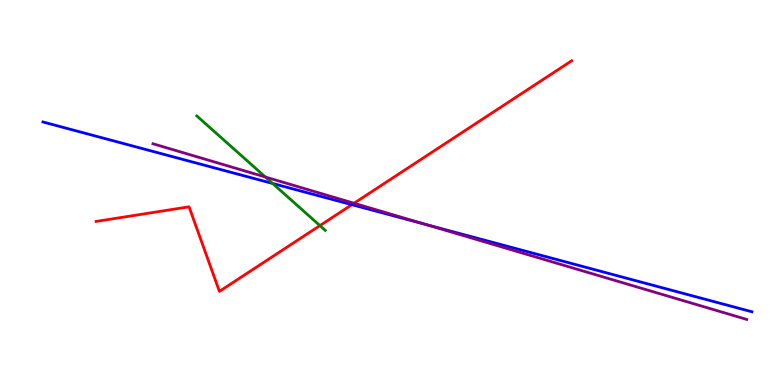[{'lines': ['blue', 'red'], 'intersections': [{'x': 4.54, 'y': 4.68}]}, {'lines': ['green', 'red'], 'intersections': [{'x': 4.13, 'y': 4.14}]}, {'lines': ['purple', 'red'], 'intersections': [{'x': 4.57, 'y': 4.72}]}, {'lines': ['blue', 'green'], 'intersections': [{'x': 3.52, 'y': 5.23}]}, {'lines': ['blue', 'purple'], 'intersections': [{'x': 5.49, 'y': 4.17}]}, {'lines': ['green', 'purple'], 'intersections': [{'x': 3.42, 'y': 5.4}]}]